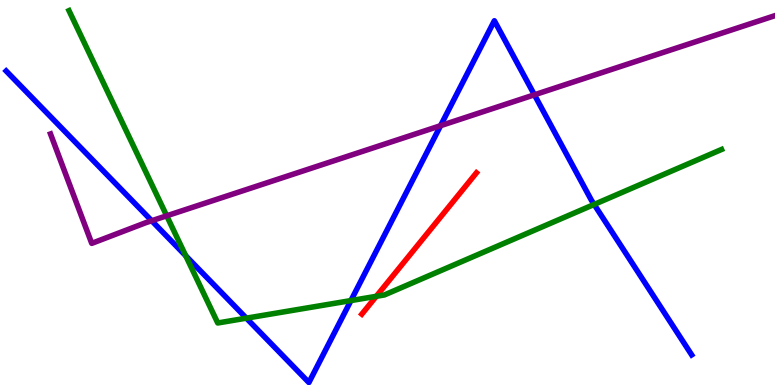[{'lines': ['blue', 'red'], 'intersections': []}, {'lines': ['green', 'red'], 'intersections': [{'x': 4.86, 'y': 2.3}]}, {'lines': ['purple', 'red'], 'intersections': []}, {'lines': ['blue', 'green'], 'intersections': [{'x': 2.4, 'y': 3.36}, {'x': 3.18, 'y': 1.74}, {'x': 4.53, 'y': 2.19}, {'x': 7.67, 'y': 4.69}]}, {'lines': ['blue', 'purple'], 'intersections': [{'x': 1.96, 'y': 4.27}, {'x': 5.68, 'y': 6.74}, {'x': 6.9, 'y': 7.54}]}, {'lines': ['green', 'purple'], 'intersections': [{'x': 2.15, 'y': 4.39}]}]